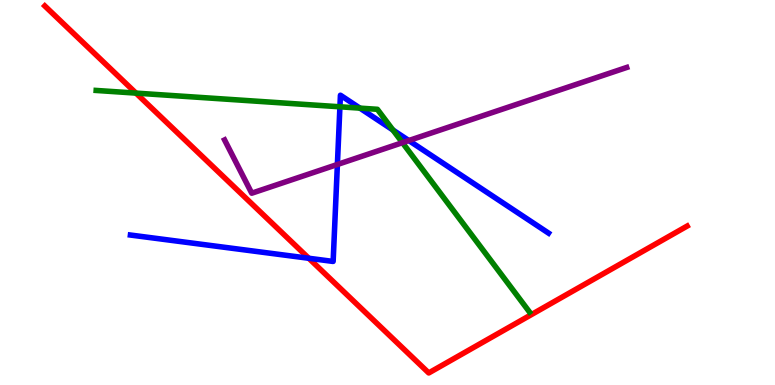[{'lines': ['blue', 'red'], 'intersections': [{'x': 3.98, 'y': 3.29}]}, {'lines': ['green', 'red'], 'intersections': [{'x': 1.75, 'y': 7.58}]}, {'lines': ['purple', 'red'], 'intersections': []}, {'lines': ['blue', 'green'], 'intersections': [{'x': 4.39, 'y': 7.23}, {'x': 4.64, 'y': 7.19}, {'x': 5.07, 'y': 6.62}]}, {'lines': ['blue', 'purple'], 'intersections': [{'x': 4.35, 'y': 5.73}, {'x': 5.27, 'y': 6.35}]}, {'lines': ['green', 'purple'], 'intersections': [{'x': 5.19, 'y': 6.29}]}]